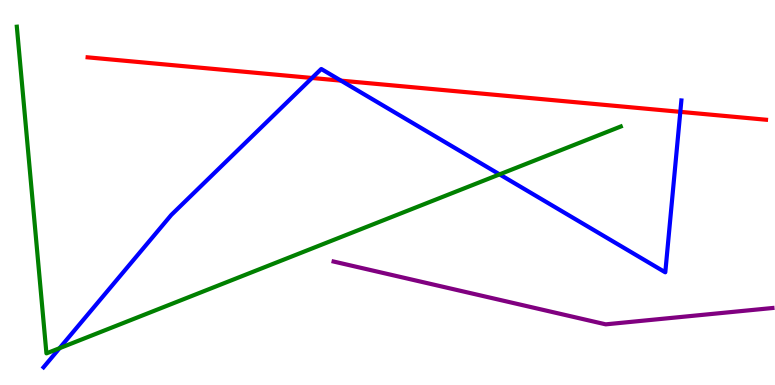[{'lines': ['blue', 'red'], 'intersections': [{'x': 4.03, 'y': 7.97}, {'x': 4.4, 'y': 7.91}, {'x': 8.78, 'y': 7.09}]}, {'lines': ['green', 'red'], 'intersections': []}, {'lines': ['purple', 'red'], 'intersections': []}, {'lines': ['blue', 'green'], 'intersections': [{'x': 0.768, 'y': 0.956}, {'x': 6.45, 'y': 5.47}]}, {'lines': ['blue', 'purple'], 'intersections': []}, {'lines': ['green', 'purple'], 'intersections': []}]